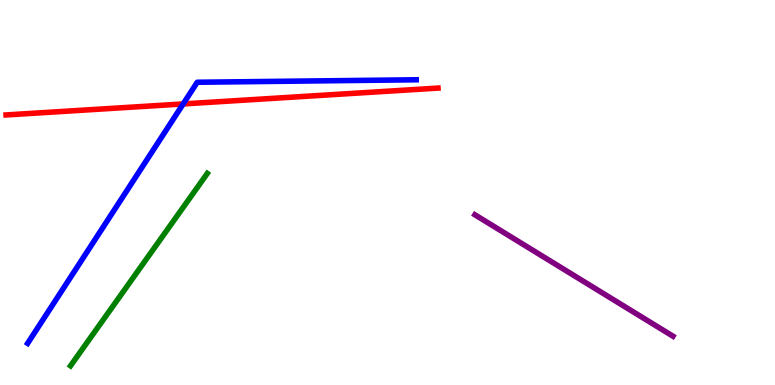[{'lines': ['blue', 'red'], 'intersections': [{'x': 2.36, 'y': 7.3}]}, {'lines': ['green', 'red'], 'intersections': []}, {'lines': ['purple', 'red'], 'intersections': []}, {'lines': ['blue', 'green'], 'intersections': []}, {'lines': ['blue', 'purple'], 'intersections': []}, {'lines': ['green', 'purple'], 'intersections': []}]